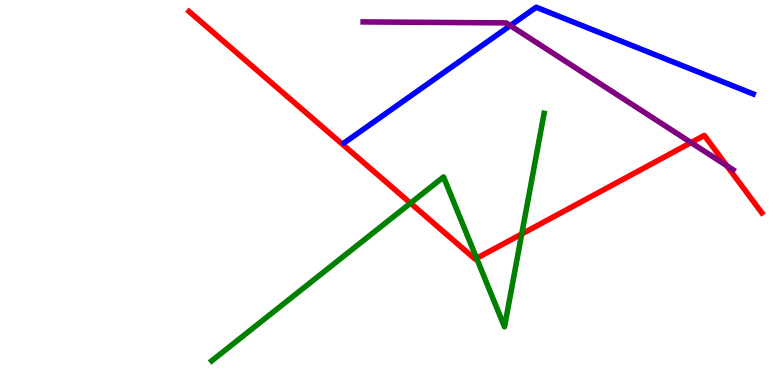[{'lines': ['blue', 'red'], 'intersections': []}, {'lines': ['green', 'red'], 'intersections': [{'x': 5.3, 'y': 4.72}, {'x': 6.15, 'y': 3.29}, {'x': 6.73, 'y': 3.92}]}, {'lines': ['purple', 'red'], 'intersections': [{'x': 8.92, 'y': 6.3}, {'x': 9.38, 'y': 5.69}]}, {'lines': ['blue', 'green'], 'intersections': []}, {'lines': ['blue', 'purple'], 'intersections': [{'x': 6.58, 'y': 9.34}]}, {'lines': ['green', 'purple'], 'intersections': []}]